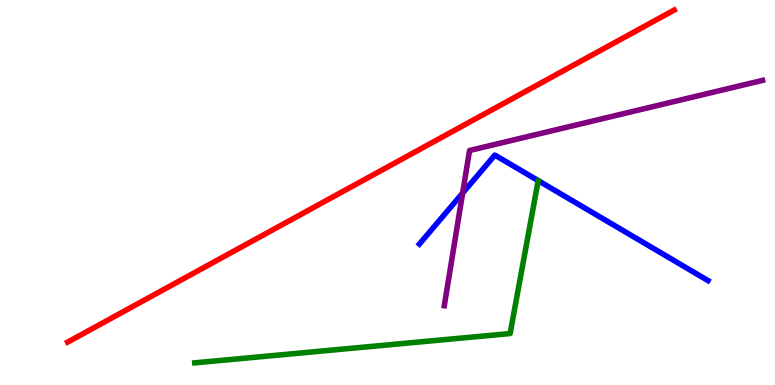[{'lines': ['blue', 'red'], 'intersections': []}, {'lines': ['green', 'red'], 'intersections': []}, {'lines': ['purple', 'red'], 'intersections': []}, {'lines': ['blue', 'green'], 'intersections': []}, {'lines': ['blue', 'purple'], 'intersections': [{'x': 5.97, 'y': 4.98}]}, {'lines': ['green', 'purple'], 'intersections': []}]